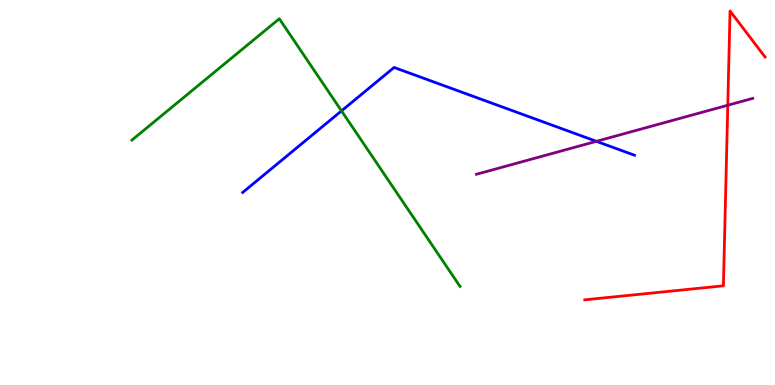[{'lines': ['blue', 'red'], 'intersections': []}, {'lines': ['green', 'red'], 'intersections': []}, {'lines': ['purple', 'red'], 'intersections': [{'x': 9.39, 'y': 7.27}]}, {'lines': ['blue', 'green'], 'intersections': [{'x': 4.41, 'y': 7.12}]}, {'lines': ['blue', 'purple'], 'intersections': [{'x': 7.7, 'y': 6.33}]}, {'lines': ['green', 'purple'], 'intersections': []}]